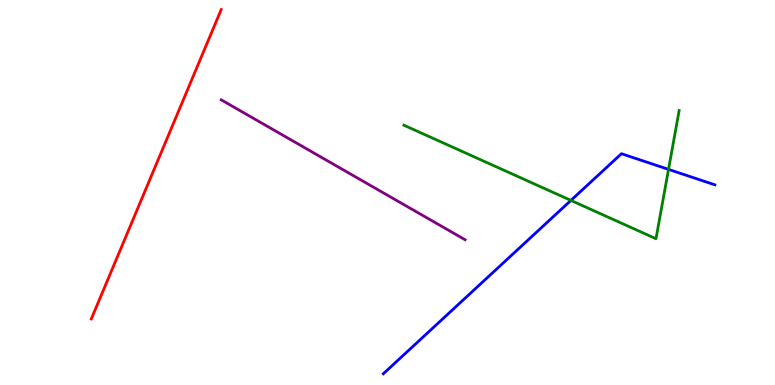[{'lines': ['blue', 'red'], 'intersections': []}, {'lines': ['green', 'red'], 'intersections': []}, {'lines': ['purple', 'red'], 'intersections': []}, {'lines': ['blue', 'green'], 'intersections': [{'x': 7.37, 'y': 4.79}, {'x': 8.63, 'y': 5.6}]}, {'lines': ['blue', 'purple'], 'intersections': []}, {'lines': ['green', 'purple'], 'intersections': []}]